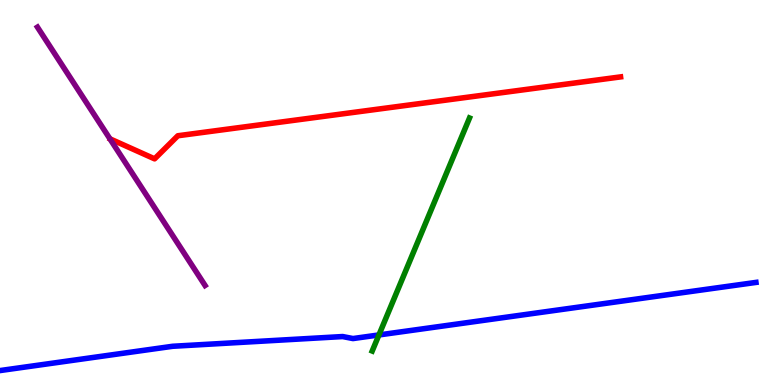[{'lines': ['blue', 'red'], 'intersections': []}, {'lines': ['green', 'red'], 'intersections': []}, {'lines': ['purple', 'red'], 'intersections': []}, {'lines': ['blue', 'green'], 'intersections': [{'x': 4.89, 'y': 1.3}]}, {'lines': ['blue', 'purple'], 'intersections': []}, {'lines': ['green', 'purple'], 'intersections': []}]